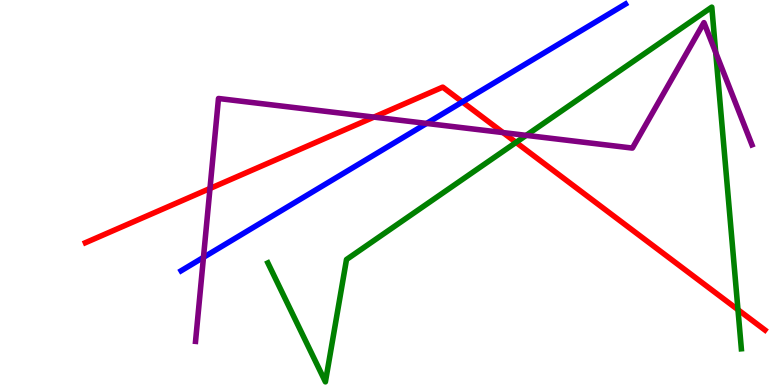[{'lines': ['blue', 'red'], 'intersections': [{'x': 5.97, 'y': 7.35}]}, {'lines': ['green', 'red'], 'intersections': [{'x': 6.66, 'y': 6.3}, {'x': 9.52, 'y': 1.96}]}, {'lines': ['purple', 'red'], 'intersections': [{'x': 2.71, 'y': 5.1}, {'x': 4.82, 'y': 6.96}, {'x': 6.49, 'y': 6.56}]}, {'lines': ['blue', 'green'], 'intersections': []}, {'lines': ['blue', 'purple'], 'intersections': [{'x': 2.63, 'y': 3.32}, {'x': 5.5, 'y': 6.79}]}, {'lines': ['green', 'purple'], 'intersections': [{'x': 6.79, 'y': 6.48}, {'x': 9.24, 'y': 8.64}]}]